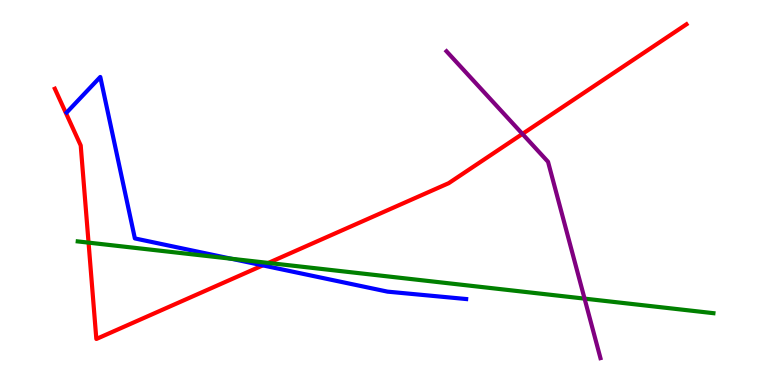[{'lines': ['blue', 'red'], 'intersections': [{'x': 3.39, 'y': 3.11}]}, {'lines': ['green', 'red'], 'intersections': [{'x': 1.14, 'y': 3.7}, {'x': 3.46, 'y': 3.17}]}, {'lines': ['purple', 'red'], 'intersections': [{'x': 6.74, 'y': 6.52}]}, {'lines': ['blue', 'green'], 'intersections': [{'x': 2.99, 'y': 3.28}]}, {'lines': ['blue', 'purple'], 'intersections': []}, {'lines': ['green', 'purple'], 'intersections': [{'x': 7.54, 'y': 2.24}]}]